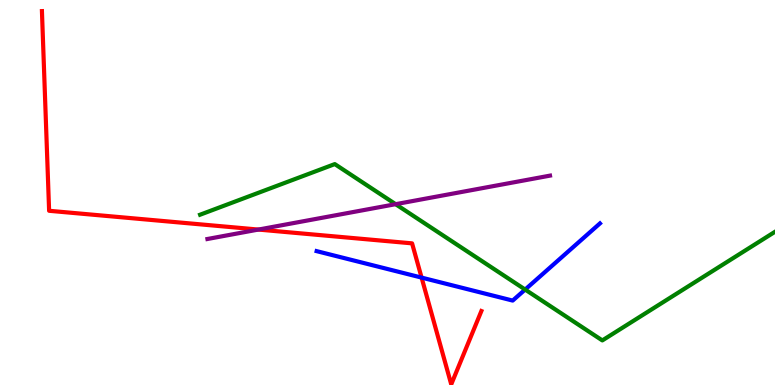[{'lines': ['blue', 'red'], 'intersections': [{'x': 5.44, 'y': 2.79}]}, {'lines': ['green', 'red'], 'intersections': []}, {'lines': ['purple', 'red'], 'intersections': [{'x': 3.33, 'y': 4.04}]}, {'lines': ['blue', 'green'], 'intersections': [{'x': 6.78, 'y': 2.48}]}, {'lines': ['blue', 'purple'], 'intersections': []}, {'lines': ['green', 'purple'], 'intersections': [{'x': 5.1, 'y': 4.7}]}]